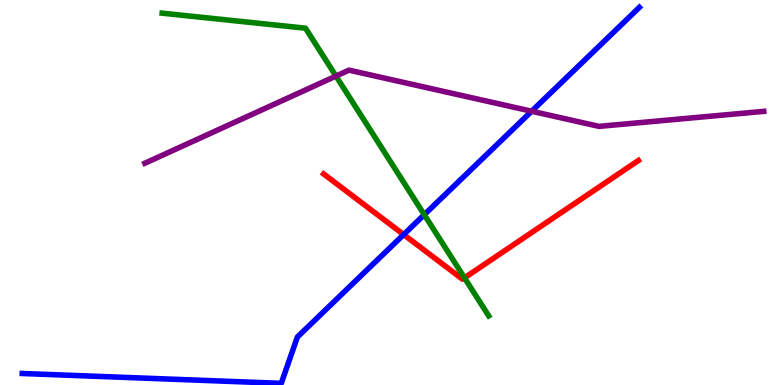[{'lines': ['blue', 'red'], 'intersections': [{'x': 5.21, 'y': 3.91}]}, {'lines': ['green', 'red'], 'intersections': [{'x': 5.99, 'y': 2.78}]}, {'lines': ['purple', 'red'], 'intersections': []}, {'lines': ['blue', 'green'], 'intersections': [{'x': 5.47, 'y': 4.42}]}, {'lines': ['blue', 'purple'], 'intersections': [{'x': 6.86, 'y': 7.11}]}, {'lines': ['green', 'purple'], 'intersections': [{'x': 4.34, 'y': 8.02}]}]